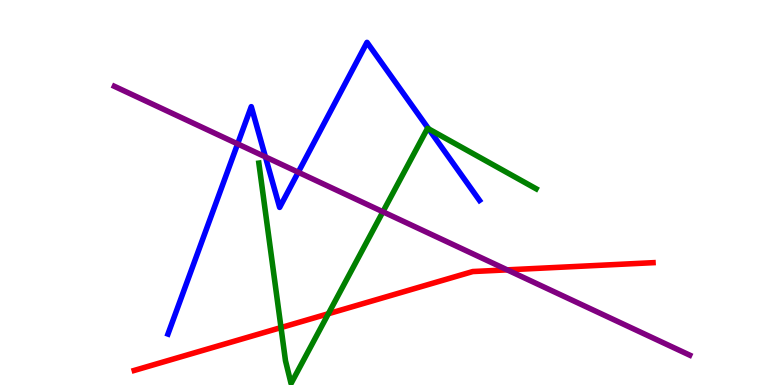[{'lines': ['blue', 'red'], 'intersections': []}, {'lines': ['green', 'red'], 'intersections': [{'x': 3.63, 'y': 1.49}, {'x': 4.24, 'y': 1.85}]}, {'lines': ['purple', 'red'], 'intersections': [{'x': 6.54, 'y': 2.99}]}, {'lines': ['blue', 'green'], 'intersections': [{'x': 5.53, 'y': 6.65}]}, {'lines': ['blue', 'purple'], 'intersections': [{'x': 3.07, 'y': 6.26}, {'x': 3.42, 'y': 5.92}, {'x': 3.85, 'y': 5.53}]}, {'lines': ['green', 'purple'], 'intersections': [{'x': 4.94, 'y': 4.5}]}]